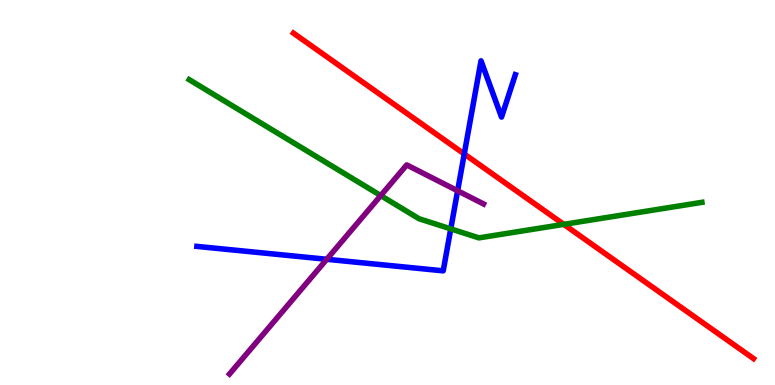[{'lines': ['blue', 'red'], 'intersections': [{'x': 5.99, 'y': 6.0}]}, {'lines': ['green', 'red'], 'intersections': [{'x': 7.27, 'y': 4.17}]}, {'lines': ['purple', 'red'], 'intersections': []}, {'lines': ['blue', 'green'], 'intersections': [{'x': 5.82, 'y': 4.06}]}, {'lines': ['blue', 'purple'], 'intersections': [{'x': 4.22, 'y': 3.27}, {'x': 5.9, 'y': 5.04}]}, {'lines': ['green', 'purple'], 'intersections': [{'x': 4.91, 'y': 4.92}]}]